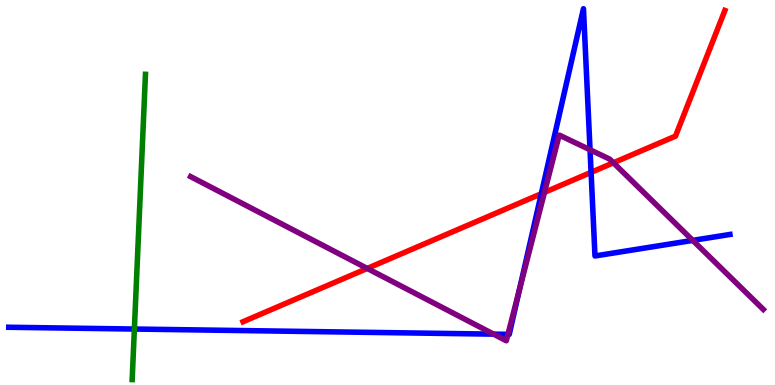[{'lines': ['blue', 'red'], 'intersections': [{'x': 6.98, 'y': 4.97}, {'x': 7.63, 'y': 5.52}]}, {'lines': ['green', 'red'], 'intersections': []}, {'lines': ['purple', 'red'], 'intersections': [{'x': 4.74, 'y': 3.03}, {'x': 7.03, 'y': 5.0}, {'x': 7.91, 'y': 5.77}]}, {'lines': ['blue', 'green'], 'intersections': [{'x': 1.73, 'y': 1.45}]}, {'lines': ['blue', 'purple'], 'intersections': [{'x': 6.37, 'y': 1.32}, {'x': 6.55, 'y': 1.32}, {'x': 6.7, 'y': 2.48}, {'x': 7.61, 'y': 6.11}, {'x': 8.94, 'y': 3.76}]}, {'lines': ['green', 'purple'], 'intersections': []}]